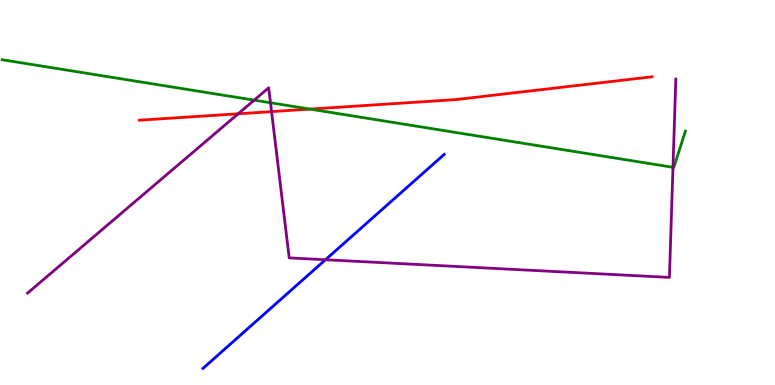[{'lines': ['blue', 'red'], 'intersections': []}, {'lines': ['green', 'red'], 'intersections': [{'x': 4.0, 'y': 7.17}]}, {'lines': ['purple', 'red'], 'intersections': [{'x': 3.07, 'y': 7.04}, {'x': 3.5, 'y': 7.1}]}, {'lines': ['blue', 'green'], 'intersections': []}, {'lines': ['blue', 'purple'], 'intersections': [{'x': 4.2, 'y': 3.25}]}, {'lines': ['green', 'purple'], 'intersections': [{'x': 3.28, 'y': 7.4}, {'x': 3.49, 'y': 7.33}, {'x': 8.68, 'y': 5.65}]}]